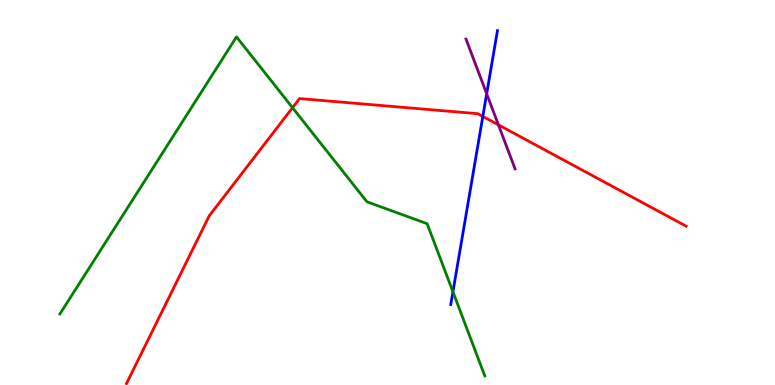[{'lines': ['blue', 'red'], 'intersections': [{'x': 6.23, 'y': 6.98}]}, {'lines': ['green', 'red'], 'intersections': [{'x': 3.77, 'y': 7.2}]}, {'lines': ['purple', 'red'], 'intersections': [{'x': 6.43, 'y': 6.76}]}, {'lines': ['blue', 'green'], 'intersections': [{'x': 5.84, 'y': 2.42}]}, {'lines': ['blue', 'purple'], 'intersections': [{'x': 6.28, 'y': 7.56}]}, {'lines': ['green', 'purple'], 'intersections': []}]